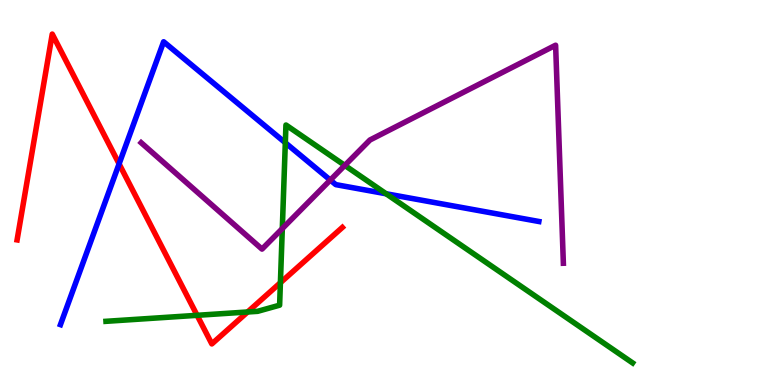[{'lines': ['blue', 'red'], 'intersections': [{'x': 1.54, 'y': 5.74}]}, {'lines': ['green', 'red'], 'intersections': [{'x': 2.54, 'y': 1.81}, {'x': 3.19, 'y': 1.9}, {'x': 3.62, 'y': 2.66}]}, {'lines': ['purple', 'red'], 'intersections': []}, {'lines': ['blue', 'green'], 'intersections': [{'x': 3.68, 'y': 6.29}, {'x': 4.98, 'y': 4.97}]}, {'lines': ['blue', 'purple'], 'intersections': [{'x': 4.26, 'y': 5.32}]}, {'lines': ['green', 'purple'], 'intersections': [{'x': 3.64, 'y': 4.06}, {'x': 4.45, 'y': 5.7}]}]